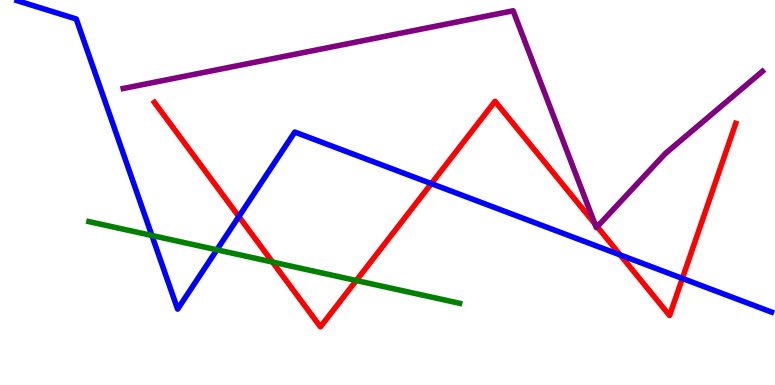[{'lines': ['blue', 'red'], 'intersections': [{'x': 3.08, 'y': 4.37}, {'x': 5.57, 'y': 5.23}, {'x': 8.0, 'y': 3.38}, {'x': 8.8, 'y': 2.77}]}, {'lines': ['green', 'red'], 'intersections': [{'x': 3.52, 'y': 3.19}, {'x': 4.6, 'y': 2.71}]}, {'lines': ['purple', 'red'], 'intersections': [{'x': 7.68, 'y': 4.19}, {'x': 7.71, 'y': 4.11}]}, {'lines': ['blue', 'green'], 'intersections': [{'x': 1.96, 'y': 3.88}, {'x': 2.8, 'y': 3.51}]}, {'lines': ['blue', 'purple'], 'intersections': []}, {'lines': ['green', 'purple'], 'intersections': []}]